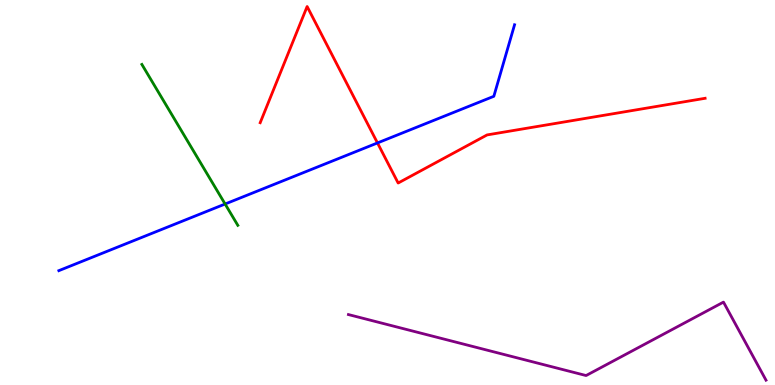[{'lines': ['blue', 'red'], 'intersections': [{'x': 4.87, 'y': 6.29}]}, {'lines': ['green', 'red'], 'intersections': []}, {'lines': ['purple', 'red'], 'intersections': []}, {'lines': ['blue', 'green'], 'intersections': [{'x': 2.9, 'y': 4.7}]}, {'lines': ['blue', 'purple'], 'intersections': []}, {'lines': ['green', 'purple'], 'intersections': []}]